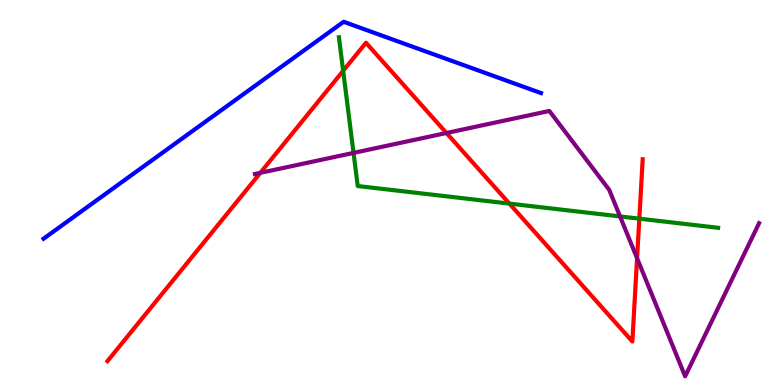[{'lines': ['blue', 'red'], 'intersections': []}, {'lines': ['green', 'red'], 'intersections': [{'x': 4.43, 'y': 8.16}, {'x': 6.57, 'y': 4.71}, {'x': 8.25, 'y': 4.32}]}, {'lines': ['purple', 'red'], 'intersections': [{'x': 3.36, 'y': 5.51}, {'x': 5.76, 'y': 6.55}, {'x': 8.22, 'y': 3.29}]}, {'lines': ['blue', 'green'], 'intersections': []}, {'lines': ['blue', 'purple'], 'intersections': []}, {'lines': ['green', 'purple'], 'intersections': [{'x': 4.56, 'y': 6.03}, {'x': 8.0, 'y': 4.38}]}]